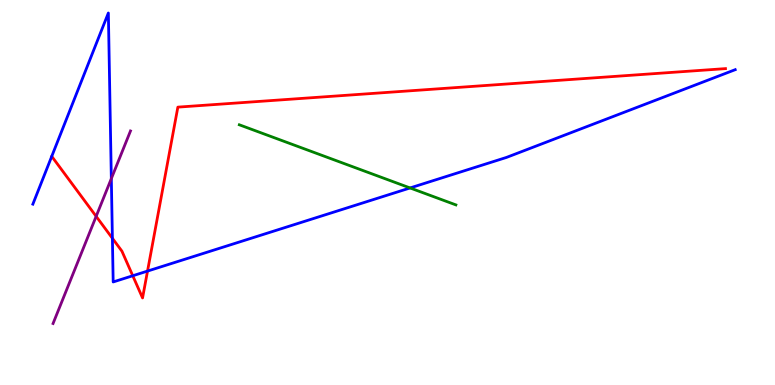[{'lines': ['blue', 'red'], 'intersections': [{'x': 1.45, 'y': 3.81}, {'x': 1.71, 'y': 2.84}, {'x': 1.9, 'y': 2.96}]}, {'lines': ['green', 'red'], 'intersections': []}, {'lines': ['purple', 'red'], 'intersections': [{'x': 1.24, 'y': 4.38}]}, {'lines': ['blue', 'green'], 'intersections': [{'x': 5.29, 'y': 5.12}]}, {'lines': ['blue', 'purple'], 'intersections': [{'x': 1.44, 'y': 5.36}]}, {'lines': ['green', 'purple'], 'intersections': []}]